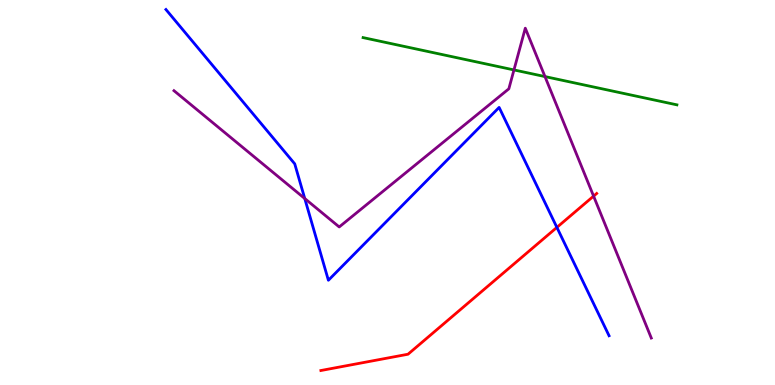[{'lines': ['blue', 'red'], 'intersections': [{'x': 7.19, 'y': 4.09}]}, {'lines': ['green', 'red'], 'intersections': []}, {'lines': ['purple', 'red'], 'intersections': [{'x': 7.66, 'y': 4.91}]}, {'lines': ['blue', 'green'], 'intersections': []}, {'lines': ['blue', 'purple'], 'intersections': [{'x': 3.93, 'y': 4.84}]}, {'lines': ['green', 'purple'], 'intersections': [{'x': 6.63, 'y': 8.18}, {'x': 7.03, 'y': 8.01}]}]